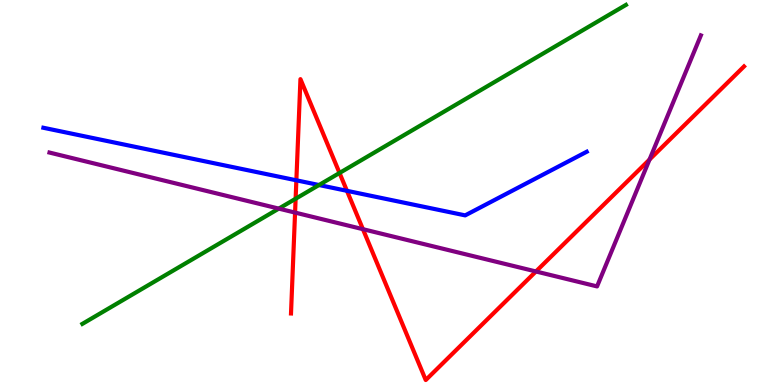[{'lines': ['blue', 'red'], 'intersections': [{'x': 3.82, 'y': 5.32}, {'x': 4.48, 'y': 5.04}]}, {'lines': ['green', 'red'], 'intersections': [{'x': 3.81, 'y': 4.84}, {'x': 4.38, 'y': 5.51}]}, {'lines': ['purple', 'red'], 'intersections': [{'x': 3.81, 'y': 4.48}, {'x': 4.68, 'y': 4.05}, {'x': 6.92, 'y': 2.95}, {'x': 8.38, 'y': 5.86}]}, {'lines': ['blue', 'green'], 'intersections': [{'x': 4.12, 'y': 5.19}]}, {'lines': ['blue', 'purple'], 'intersections': []}, {'lines': ['green', 'purple'], 'intersections': [{'x': 3.6, 'y': 4.58}]}]